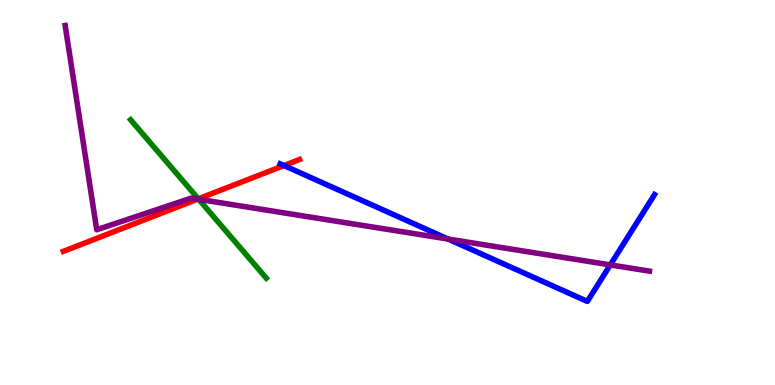[{'lines': ['blue', 'red'], 'intersections': [{'x': 3.66, 'y': 5.7}]}, {'lines': ['green', 'red'], 'intersections': [{'x': 2.56, 'y': 4.84}]}, {'lines': ['purple', 'red'], 'intersections': [{'x': 2.55, 'y': 4.83}]}, {'lines': ['blue', 'green'], 'intersections': []}, {'lines': ['blue', 'purple'], 'intersections': [{'x': 5.78, 'y': 3.79}, {'x': 7.87, 'y': 3.12}]}, {'lines': ['green', 'purple'], 'intersections': [{'x': 2.56, 'y': 4.82}]}]